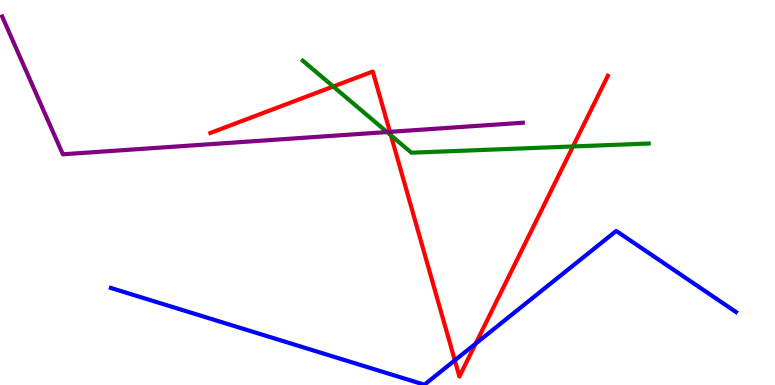[{'lines': ['blue', 'red'], 'intersections': [{'x': 5.87, 'y': 0.641}, {'x': 6.14, 'y': 1.07}]}, {'lines': ['green', 'red'], 'intersections': [{'x': 4.3, 'y': 7.75}, {'x': 5.04, 'y': 6.48}, {'x': 7.39, 'y': 6.2}]}, {'lines': ['purple', 'red'], 'intersections': [{'x': 5.03, 'y': 6.58}]}, {'lines': ['blue', 'green'], 'intersections': []}, {'lines': ['blue', 'purple'], 'intersections': []}, {'lines': ['green', 'purple'], 'intersections': [{'x': 4.99, 'y': 6.57}]}]